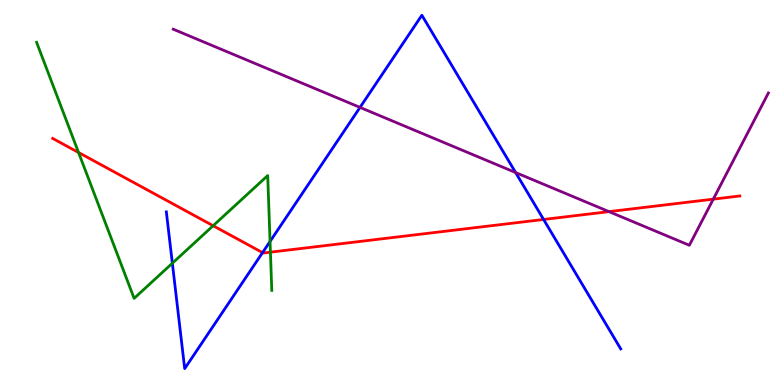[{'lines': ['blue', 'red'], 'intersections': [{'x': 3.39, 'y': 3.44}, {'x': 7.01, 'y': 4.3}]}, {'lines': ['green', 'red'], 'intersections': [{'x': 1.01, 'y': 6.04}, {'x': 2.75, 'y': 4.14}, {'x': 3.49, 'y': 3.45}]}, {'lines': ['purple', 'red'], 'intersections': [{'x': 7.86, 'y': 4.5}, {'x': 9.2, 'y': 4.83}]}, {'lines': ['blue', 'green'], 'intersections': [{'x': 2.22, 'y': 3.16}, {'x': 3.48, 'y': 3.73}]}, {'lines': ['blue', 'purple'], 'intersections': [{'x': 4.65, 'y': 7.21}, {'x': 6.65, 'y': 5.52}]}, {'lines': ['green', 'purple'], 'intersections': []}]